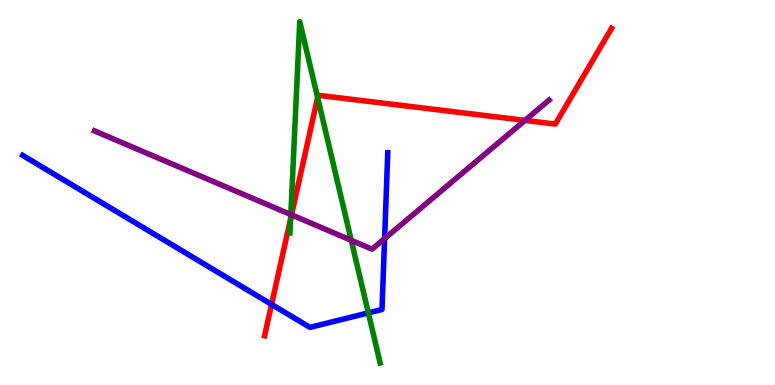[{'lines': ['blue', 'red'], 'intersections': [{'x': 3.5, 'y': 2.09}]}, {'lines': ['green', 'red'], 'intersections': [{'x': 3.75, 'y': 4.32}, {'x': 4.1, 'y': 7.47}]}, {'lines': ['purple', 'red'], 'intersections': [{'x': 3.76, 'y': 4.42}, {'x': 6.77, 'y': 6.87}]}, {'lines': ['blue', 'green'], 'intersections': [{'x': 4.75, 'y': 1.87}]}, {'lines': ['blue', 'purple'], 'intersections': [{'x': 4.96, 'y': 3.8}]}, {'lines': ['green', 'purple'], 'intersections': [{'x': 3.75, 'y': 4.43}, {'x': 4.53, 'y': 3.76}]}]